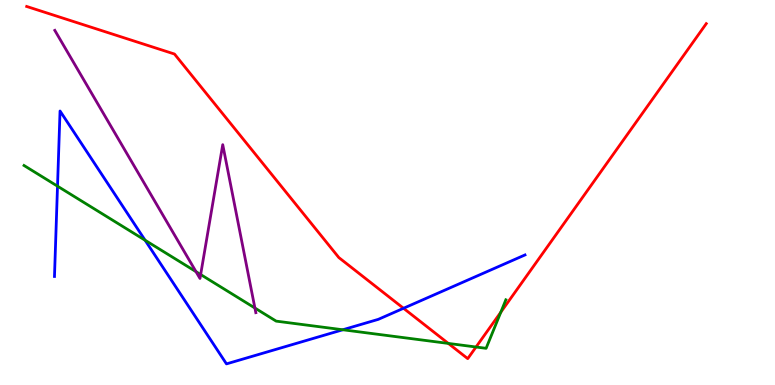[{'lines': ['blue', 'red'], 'intersections': [{'x': 5.21, 'y': 1.99}]}, {'lines': ['green', 'red'], 'intersections': [{'x': 5.78, 'y': 1.08}, {'x': 6.14, 'y': 0.987}, {'x': 6.46, 'y': 1.89}]}, {'lines': ['purple', 'red'], 'intersections': []}, {'lines': ['blue', 'green'], 'intersections': [{'x': 0.742, 'y': 5.16}, {'x': 1.87, 'y': 3.76}, {'x': 4.42, 'y': 1.43}]}, {'lines': ['blue', 'purple'], 'intersections': []}, {'lines': ['green', 'purple'], 'intersections': [{'x': 2.53, 'y': 2.94}, {'x': 2.59, 'y': 2.87}, {'x': 3.29, 'y': 2.0}]}]